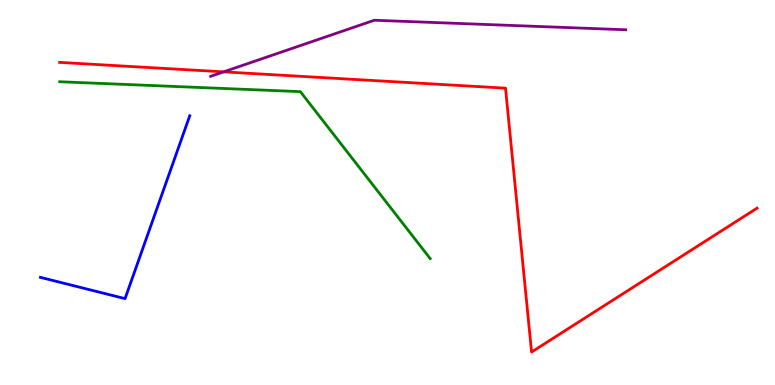[{'lines': ['blue', 'red'], 'intersections': []}, {'lines': ['green', 'red'], 'intersections': []}, {'lines': ['purple', 'red'], 'intersections': [{'x': 2.89, 'y': 8.13}]}, {'lines': ['blue', 'green'], 'intersections': []}, {'lines': ['blue', 'purple'], 'intersections': []}, {'lines': ['green', 'purple'], 'intersections': []}]